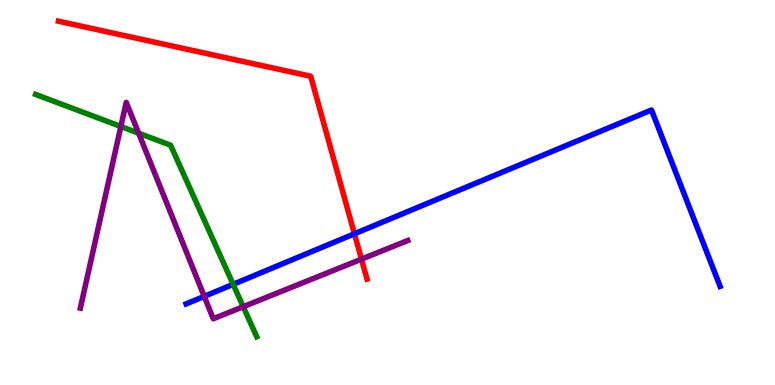[{'lines': ['blue', 'red'], 'intersections': [{'x': 4.57, 'y': 3.93}]}, {'lines': ['green', 'red'], 'intersections': []}, {'lines': ['purple', 'red'], 'intersections': [{'x': 4.66, 'y': 3.27}]}, {'lines': ['blue', 'green'], 'intersections': [{'x': 3.01, 'y': 2.61}]}, {'lines': ['blue', 'purple'], 'intersections': [{'x': 2.64, 'y': 2.3}]}, {'lines': ['green', 'purple'], 'intersections': [{'x': 1.56, 'y': 6.71}, {'x': 1.79, 'y': 6.54}, {'x': 3.14, 'y': 2.03}]}]